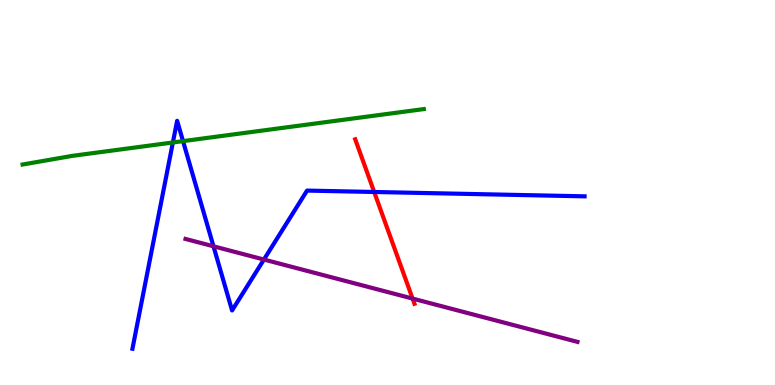[{'lines': ['blue', 'red'], 'intersections': [{'x': 4.83, 'y': 5.01}]}, {'lines': ['green', 'red'], 'intersections': []}, {'lines': ['purple', 'red'], 'intersections': [{'x': 5.32, 'y': 2.24}]}, {'lines': ['blue', 'green'], 'intersections': [{'x': 2.23, 'y': 6.3}, {'x': 2.36, 'y': 6.33}]}, {'lines': ['blue', 'purple'], 'intersections': [{'x': 2.75, 'y': 3.6}, {'x': 3.41, 'y': 3.26}]}, {'lines': ['green', 'purple'], 'intersections': []}]